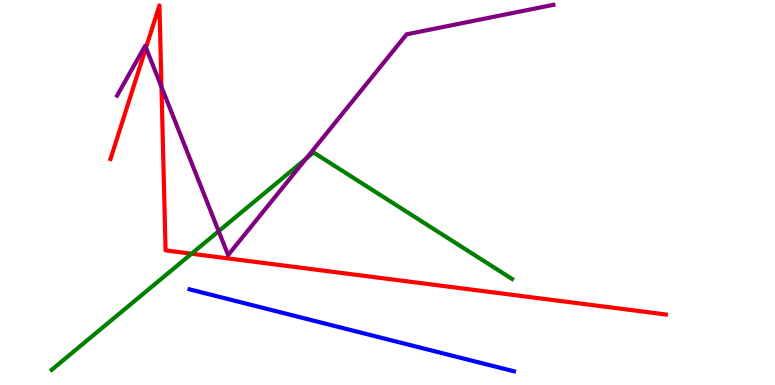[{'lines': ['blue', 'red'], 'intersections': []}, {'lines': ['green', 'red'], 'intersections': [{'x': 2.47, 'y': 3.41}]}, {'lines': ['purple', 'red'], 'intersections': [{'x': 1.88, 'y': 8.76}, {'x': 2.08, 'y': 7.74}]}, {'lines': ['blue', 'green'], 'intersections': []}, {'lines': ['blue', 'purple'], 'intersections': []}, {'lines': ['green', 'purple'], 'intersections': [{'x': 2.82, 'y': 3.99}, {'x': 3.95, 'y': 5.88}]}]